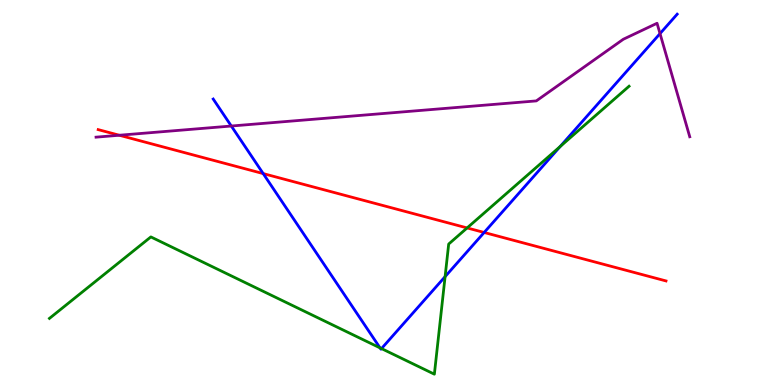[{'lines': ['blue', 'red'], 'intersections': [{'x': 3.4, 'y': 5.49}, {'x': 6.25, 'y': 3.96}]}, {'lines': ['green', 'red'], 'intersections': [{'x': 6.03, 'y': 4.08}]}, {'lines': ['purple', 'red'], 'intersections': [{'x': 1.54, 'y': 6.49}]}, {'lines': ['blue', 'green'], 'intersections': [{'x': 4.9, 'y': 0.964}, {'x': 4.92, 'y': 0.946}, {'x': 5.74, 'y': 2.81}, {'x': 7.23, 'y': 6.19}]}, {'lines': ['blue', 'purple'], 'intersections': [{'x': 2.98, 'y': 6.73}, {'x': 8.52, 'y': 9.13}]}, {'lines': ['green', 'purple'], 'intersections': []}]